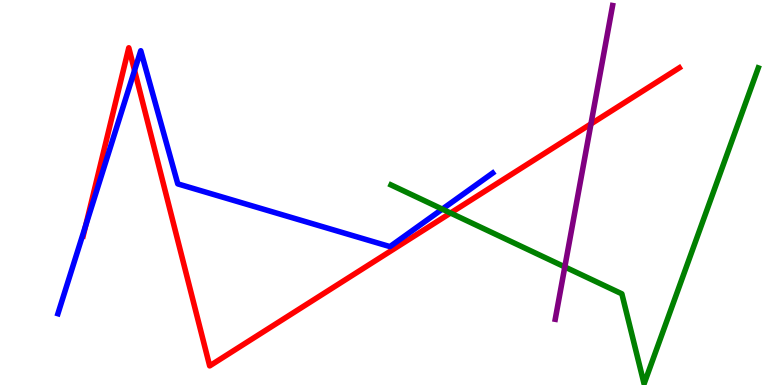[{'lines': ['blue', 'red'], 'intersections': [{'x': 1.11, 'y': 4.14}, {'x': 1.74, 'y': 8.17}]}, {'lines': ['green', 'red'], 'intersections': [{'x': 5.81, 'y': 4.47}]}, {'lines': ['purple', 'red'], 'intersections': [{'x': 7.63, 'y': 6.78}]}, {'lines': ['blue', 'green'], 'intersections': [{'x': 5.71, 'y': 4.57}]}, {'lines': ['blue', 'purple'], 'intersections': []}, {'lines': ['green', 'purple'], 'intersections': [{'x': 7.29, 'y': 3.07}]}]